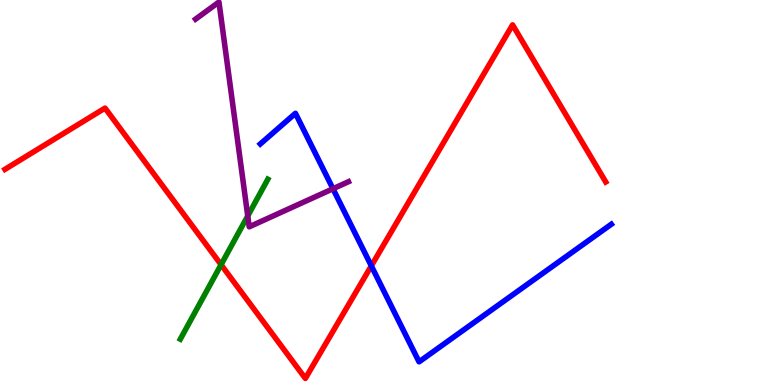[{'lines': ['blue', 'red'], 'intersections': [{'x': 4.79, 'y': 3.09}]}, {'lines': ['green', 'red'], 'intersections': [{'x': 2.85, 'y': 3.13}]}, {'lines': ['purple', 'red'], 'intersections': []}, {'lines': ['blue', 'green'], 'intersections': []}, {'lines': ['blue', 'purple'], 'intersections': [{'x': 4.3, 'y': 5.1}]}, {'lines': ['green', 'purple'], 'intersections': [{'x': 3.2, 'y': 4.39}]}]